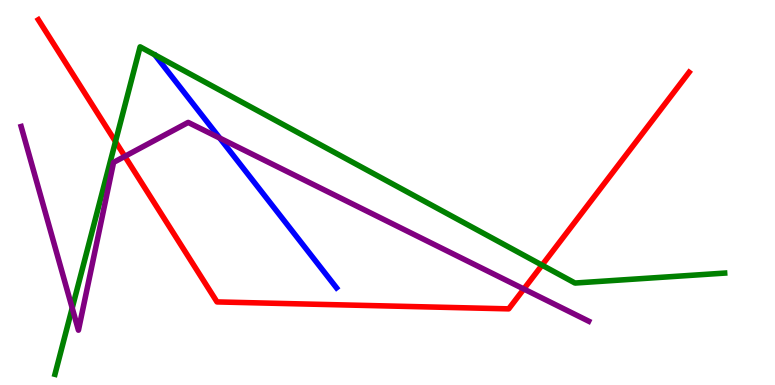[{'lines': ['blue', 'red'], 'intersections': []}, {'lines': ['green', 'red'], 'intersections': [{'x': 1.49, 'y': 6.32}, {'x': 6.99, 'y': 3.11}]}, {'lines': ['purple', 'red'], 'intersections': [{'x': 1.61, 'y': 5.94}, {'x': 6.76, 'y': 2.49}]}, {'lines': ['blue', 'green'], 'intersections': []}, {'lines': ['blue', 'purple'], 'intersections': [{'x': 2.84, 'y': 6.41}]}, {'lines': ['green', 'purple'], 'intersections': [{'x': 0.932, 'y': 2.0}]}]